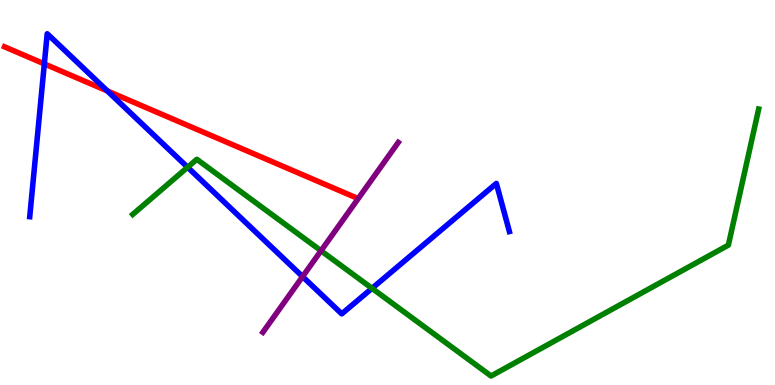[{'lines': ['blue', 'red'], 'intersections': [{'x': 0.572, 'y': 8.34}, {'x': 1.39, 'y': 7.64}]}, {'lines': ['green', 'red'], 'intersections': []}, {'lines': ['purple', 'red'], 'intersections': []}, {'lines': ['blue', 'green'], 'intersections': [{'x': 2.42, 'y': 5.66}, {'x': 4.8, 'y': 2.51}]}, {'lines': ['blue', 'purple'], 'intersections': [{'x': 3.9, 'y': 2.82}]}, {'lines': ['green', 'purple'], 'intersections': [{'x': 4.14, 'y': 3.49}]}]